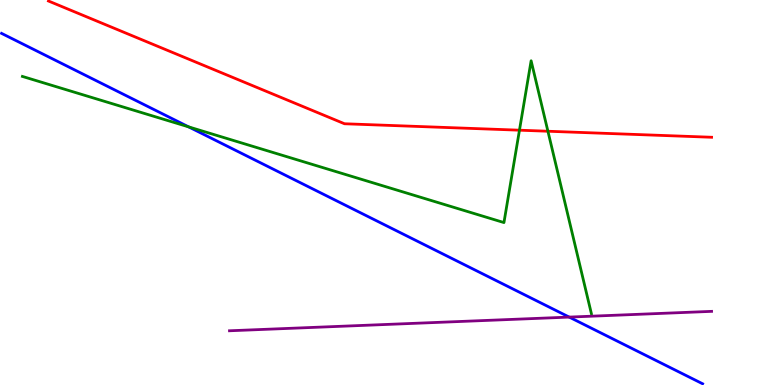[{'lines': ['blue', 'red'], 'intersections': []}, {'lines': ['green', 'red'], 'intersections': [{'x': 6.7, 'y': 6.62}, {'x': 7.07, 'y': 6.59}]}, {'lines': ['purple', 'red'], 'intersections': []}, {'lines': ['blue', 'green'], 'intersections': [{'x': 2.43, 'y': 6.7}]}, {'lines': ['blue', 'purple'], 'intersections': [{'x': 7.34, 'y': 1.76}]}, {'lines': ['green', 'purple'], 'intersections': []}]